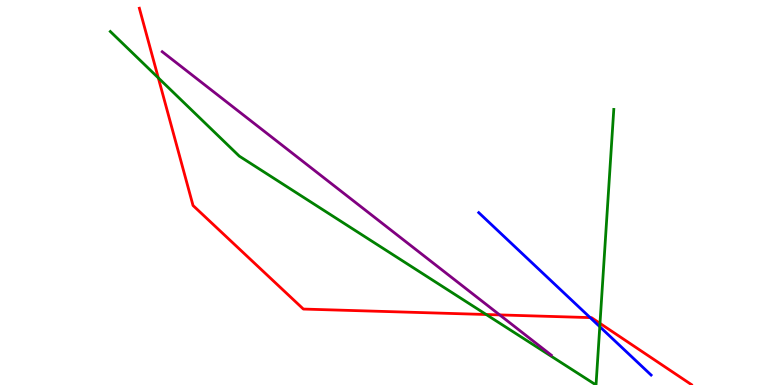[{'lines': ['blue', 'red'], 'intersections': [{'x': 7.61, 'y': 1.75}]}, {'lines': ['green', 'red'], 'intersections': [{'x': 2.04, 'y': 7.98}, {'x': 6.27, 'y': 1.83}, {'x': 7.74, 'y': 1.6}]}, {'lines': ['purple', 'red'], 'intersections': [{'x': 6.45, 'y': 1.82}]}, {'lines': ['blue', 'green'], 'intersections': [{'x': 7.74, 'y': 1.51}]}, {'lines': ['blue', 'purple'], 'intersections': []}, {'lines': ['green', 'purple'], 'intersections': []}]